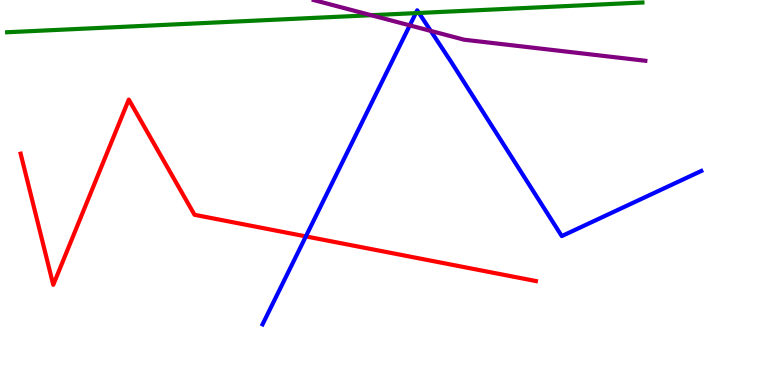[{'lines': ['blue', 'red'], 'intersections': [{'x': 3.95, 'y': 3.86}]}, {'lines': ['green', 'red'], 'intersections': []}, {'lines': ['purple', 'red'], 'intersections': []}, {'lines': ['blue', 'green'], 'intersections': [{'x': 5.37, 'y': 9.66}, {'x': 5.41, 'y': 9.66}]}, {'lines': ['blue', 'purple'], 'intersections': [{'x': 5.29, 'y': 9.34}, {'x': 5.56, 'y': 9.2}]}, {'lines': ['green', 'purple'], 'intersections': [{'x': 4.79, 'y': 9.6}]}]